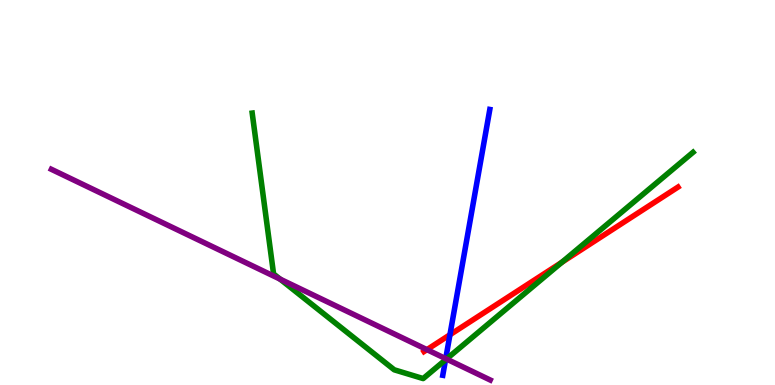[{'lines': ['blue', 'red'], 'intersections': [{'x': 5.81, 'y': 1.31}]}, {'lines': ['green', 'red'], 'intersections': [{'x': 7.25, 'y': 3.19}]}, {'lines': ['purple', 'red'], 'intersections': [{'x': 5.51, 'y': 0.919}]}, {'lines': ['blue', 'green'], 'intersections': [{'x': 5.75, 'y': 0.654}]}, {'lines': ['blue', 'purple'], 'intersections': [{'x': 5.75, 'y': 0.685}]}, {'lines': ['green', 'purple'], 'intersections': [{'x': 3.61, 'y': 2.75}, {'x': 5.76, 'y': 0.675}]}]